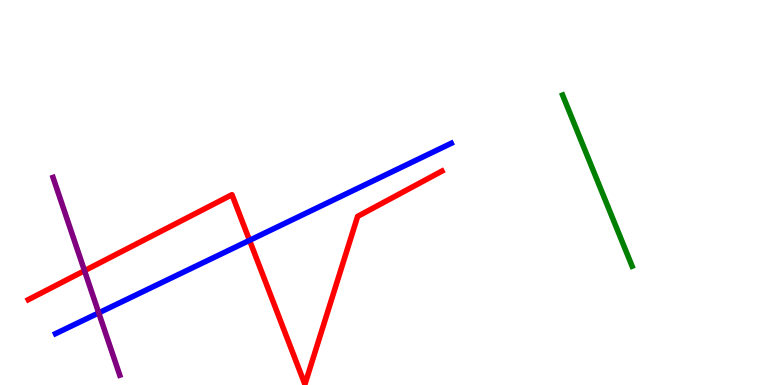[{'lines': ['blue', 'red'], 'intersections': [{'x': 3.22, 'y': 3.76}]}, {'lines': ['green', 'red'], 'intersections': []}, {'lines': ['purple', 'red'], 'intersections': [{'x': 1.09, 'y': 2.97}]}, {'lines': ['blue', 'green'], 'intersections': []}, {'lines': ['blue', 'purple'], 'intersections': [{'x': 1.27, 'y': 1.87}]}, {'lines': ['green', 'purple'], 'intersections': []}]